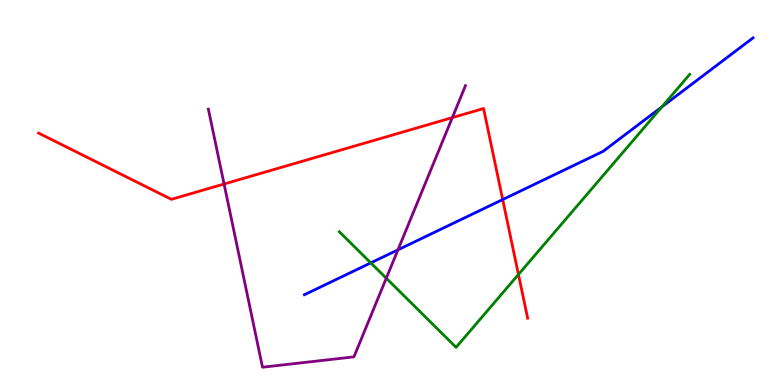[{'lines': ['blue', 'red'], 'intersections': [{'x': 6.49, 'y': 4.82}]}, {'lines': ['green', 'red'], 'intersections': [{'x': 6.69, 'y': 2.87}]}, {'lines': ['purple', 'red'], 'intersections': [{'x': 2.89, 'y': 5.22}, {'x': 5.84, 'y': 6.94}]}, {'lines': ['blue', 'green'], 'intersections': [{'x': 4.78, 'y': 3.17}, {'x': 8.54, 'y': 7.22}]}, {'lines': ['blue', 'purple'], 'intersections': [{'x': 5.13, 'y': 3.51}]}, {'lines': ['green', 'purple'], 'intersections': [{'x': 4.98, 'y': 2.77}]}]